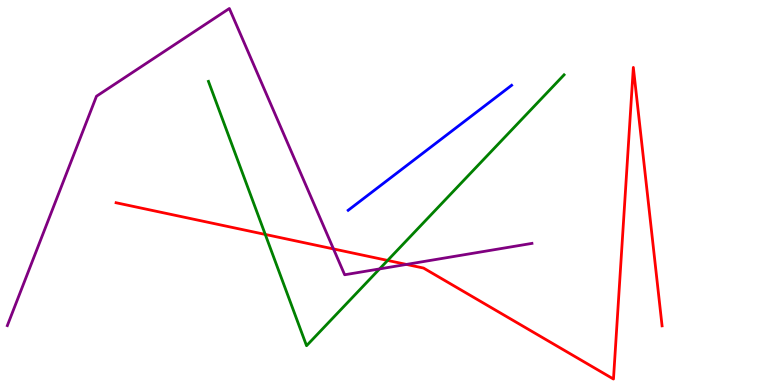[{'lines': ['blue', 'red'], 'intersections': []}, {'lines': ['green', 'red'], 'intersections': [{'x': 3.42, 'y': 3.91}, {'x': 5.0, 'y': 3.24}]}, {'lines': ['purple', 'red'], 'intersections': [{'x': 4.3, 'y': 3.53}, {'x': 5.24, 'y': 3.13}]}, {'lines': ['blue', 'green'], 'intersections': []}, {'lines': ['blue', 'purple'], 'intersections': []}, {'lines': ['green', 'purple'], 'intersections': [{'x': 4.9, 'y': 3.02}]}]